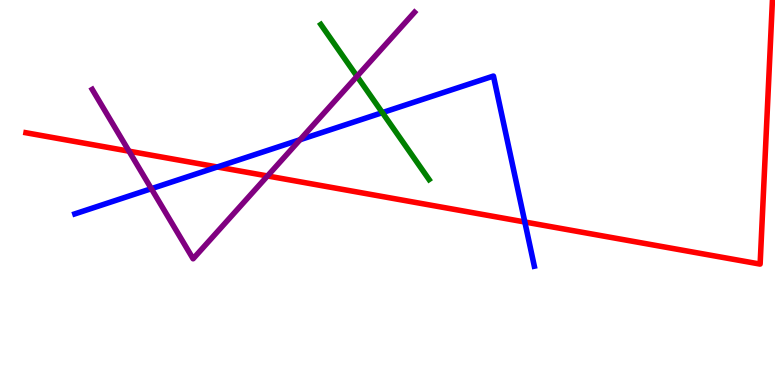[{'lines': ['blue', 'red'], 'intersections': [{'x': 2.8, 'y': 5.66}, {'x': 6.77, 'y': 4.23}]}, {'lines': ['green', 'red'], 'intersections': []}, {'lines': ['purple', 'red'], 'intersections': [{'x': 1.66, 'y': 6.07}, {'x': 3.45, 'y': 5.43}]}, {'lines': ['blue', 'green'], 'intersections': [{'x': 4.93, 'y': 7.07}]}, {'lines': ['blue', 'purple'], 'intersections': [{'x': 1.95, 'y': 5.1}, {'x': 3.87, 'y': 6.37}]}, {'lines': ['green', 'purple'], 'intersections': [{'x': 4.61, 'y': 8.02}]}]